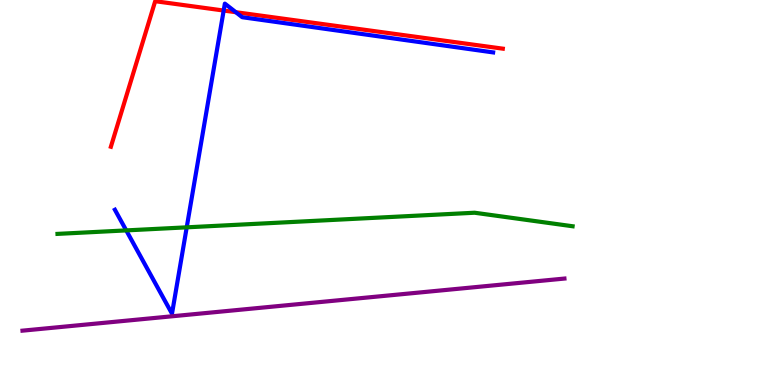[{'lines': ['blue', 'red'], 'intersections': [{'x': 2.89, 'y': 9.73}, {'x': 3.04, 'y': 9.68}]}, {'lines': ['green', 'red'], 'intersections': []}, {'lines': ['purple', 'red'], 'intersections': []}, {'lines': ['blue', 'green'], 'intersections': [{'x': 1.63, 'y': 4.02}, {'x': 2.41, 'y': 4.1}]}, {'lines': ['blue', 'purple'], 'intersections': []}, {'lines': ['green', 'purple'], 'intersections': []}]